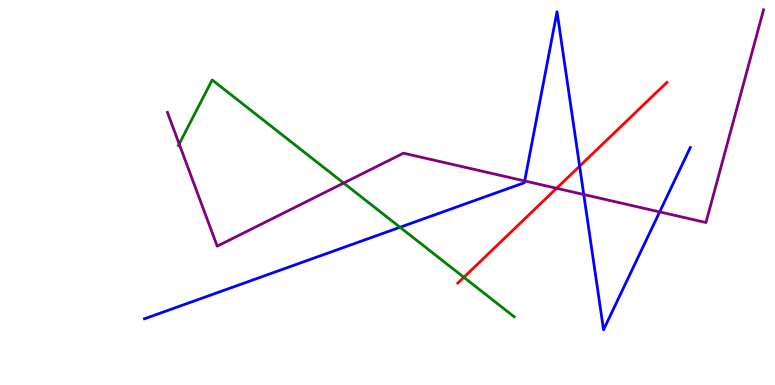[{'lines': ['blue', 'red'], 'intersections': [{'x': 7.48, 'y': 5.68}]}, {'lines': ['green', 'red'], 'intersections': [{'x': 5.98, 'y': 2.8}]}, {'lines': ['purple', 'red'], 'intersections': [{'x': 7.18, 'y': 5.11}]}, {'lines': ['blue', 'green'], 'intersections': [{'x': 5.16, 'y': 4.1}]}, {'lines': ['blue', 'purple'], 'intersections': [{'x': 6.77, 'y': 5.3}, {'x': 7.53, 'y': 4.95}, {'x': 8.51, 'y': 4.5}]}, {'lines': ['green', 'purple'], 'intersections': [{'x': 2.31, 'y': 6.26}, {'x': 4.43, 'y': 5.25}]}]